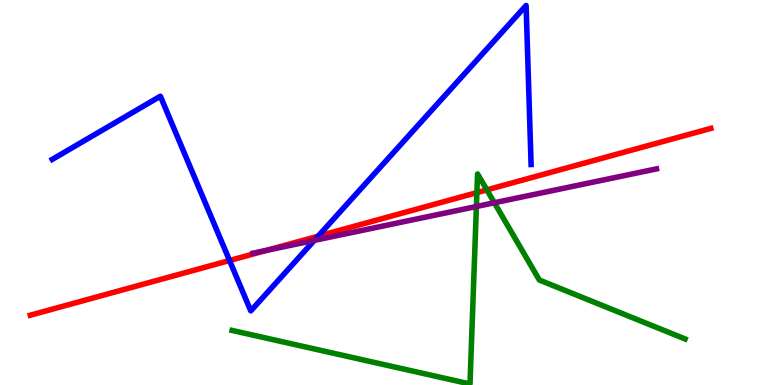[{'lines': ['blue', 'red'], 'intersections': [{'x': 2.96, 'y': 3.23}, {'x': 4.1, 'y': 3.86}]}, {'lines': ['green', 'red'], 'intersections': [{'x': 6.15, 'y': 5.0}, {'x': 6.28, 'y': 5.07}]}, {'lines': ['purple', 'red'], 'intersections': [{'x': 3.44, 'y': 3.5}]}, {'lines': ['blue', 'green'], 'intersections': []}, {'lines': ['blue', 'purple'], 'intersections': [{'x': 4.06, 'y': 3.76}]}, {'lines': ['green', 'purple'], 'intersections': [{'x': 6.15, 'y': 4.64}, {'x': 6.38, 'y': 4.73}]}]